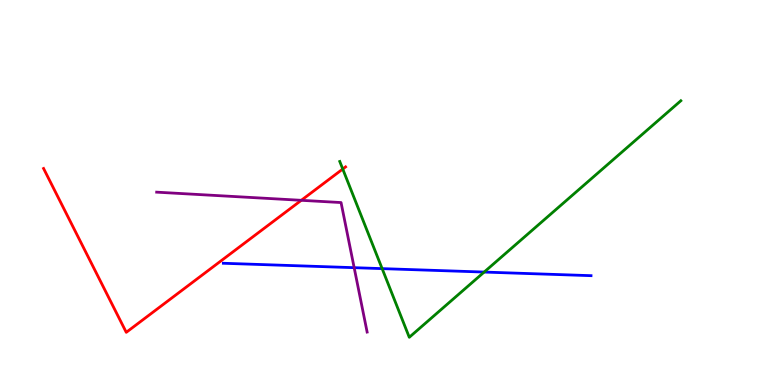[{'lines': ['blue', 'red'], 'intersections': []}, {'lines': ['green', 'red'], 'intersections': [{'x': 4.42, 'y': 5.61}]}, {'lines': ['purple', 'red'], 'intersections': [{'x': 3.89, 'y': 4.8}]}, {'lines': ['blue', 'green'], 'intersections': [{'x': 4.93, 'y': 3.02}, {'x': 6.25, 'y': 2.93}]}, {'lines': ['blue', 'purple'], 'intersections': [{'x': 4.57, 'y': 3.05}]}, {'lines': ['green', 'purple'], 'intersections': []}]